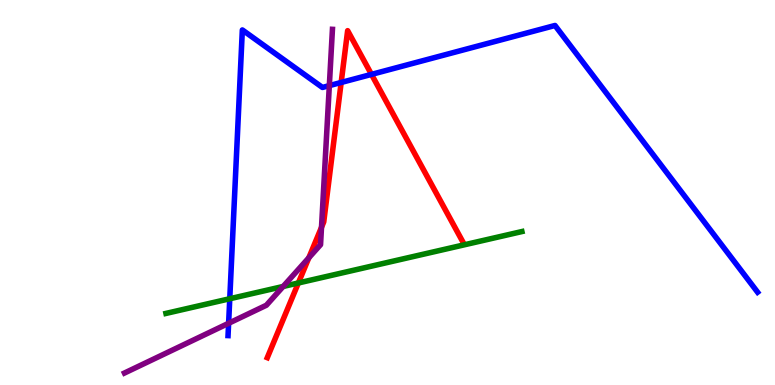[{'lines': ['blue', 'red'], 'intersections': [{'x': 4.4, 'y': 7.86}, {'x': 4.79, 'y': 8.07}]}, {'lines': ['green', 'red'], 'intersections': [{'x': 3.85, 'y': 2.65}]}, {'lines': ['purple', 'red'], 'intersections': [{'x': 3.98, 'y': 3.3}, {'x': 4.15, 'y': 4.1}]}, {'lines': ['blue', 'green'], 'intersections': [{'x': 2.96, 'y': 2.24}]}, {'lines': ['blue', 'purple'], 'intersections': [{'x': 2.95, 'y': 1.6}, {'x': 4.25, 'y': 7.78}]}, {'lines': ['green', 'purple'], 'intersections': [{'x': 3.65, 'y': 2.56}]}]